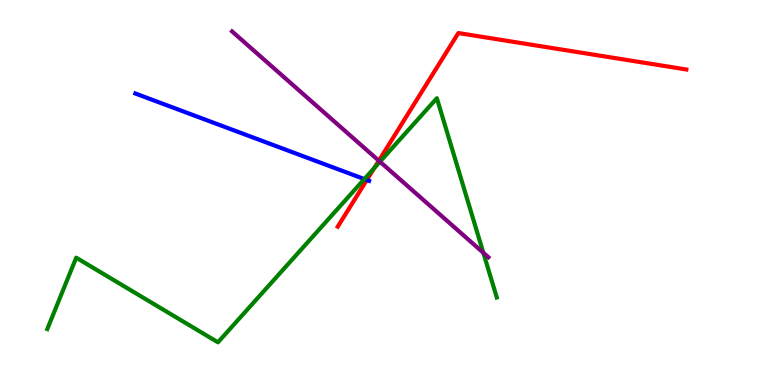[{'lines': ['blue', 'red'], 'intersections': [{'x': 4.73, 'y': 5.32}]}, {'lines': ['green', 'red'], 'intersections': [{'x': 4.83, 'y': 5.64}]}, {'lines': ['purple', 'red'], 'intersections': [{'x': 4.89, 'y': 5.83}]}, {'lines': ['blue', 'green'], 'intersections': [{'x': 4.7, 'y': 5.35}]}, {'lines': ['blue', 'purple'], 'intersections': []}, {'lines': ['green', 'purple'], 'intersections': [{'x': 4.9, 'y': 5.8}, {'x': 6.24, 'y': 3.43}]}]